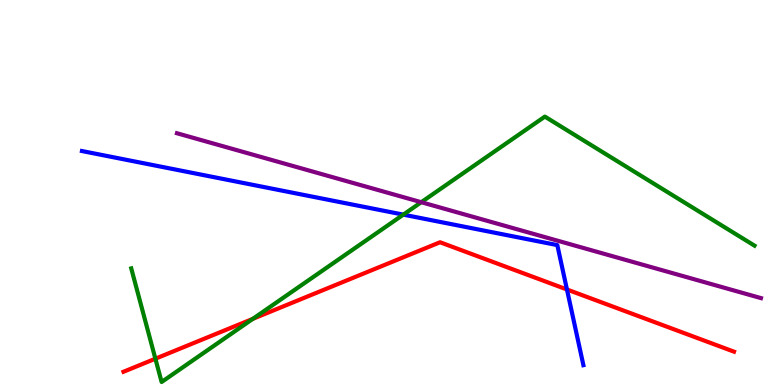[{'lines': ['blue', 'red'], 'intersections': [{'x': 7.32, 'y': 2.48}]}, {'lines': ['green', 'red'], 'intersections': [{'x': 2.0, 'y': 0.683}, {'x': 3.26, 'y': 1.72}]}, {'lines': ['purple', 'red'], 'intersections': []}, {'lines': ['blue', 'green'], 'intersections': [{'x': 5.2, 'y': 4.43}]}, {'lines': ['blue', 'purple'], 'intersections': []}, {'lines': ['green', 'purple'], 'intersections': [{'x': 5.44, 'y': 4.75}]}]